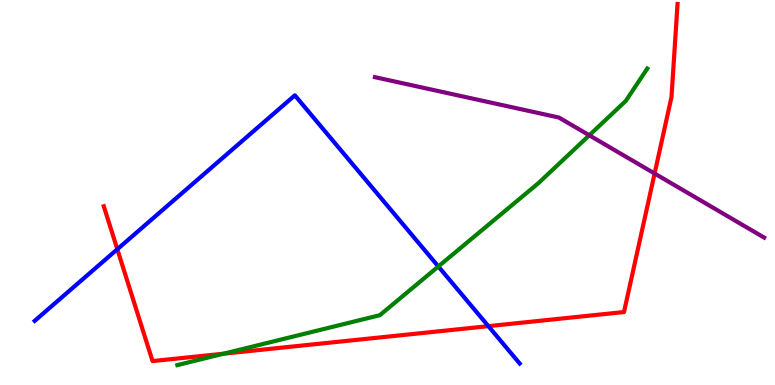[{'lines': ['blue', 'red'], 'intersections': [{'x': 1.51, 'y': 3.53}, {'x': 6.3, 'y': 1.53}]}, {'lines': ['green', 'red'], 'intersections': [{'x': 2.89, 'y': 0.813}]}, {'lines': ['purple', 'red'], 'intersections': [{'x': 8.45, 'y': 5.49}]}, {'lines': ['blue', 'green'], 'intersections': [{'x': 5.66, 'y': 3.08}]}, {'lines': ['blue', 'purple'], 'intersections': []}, {'lines': ['green', 'purple'], 'intersections': [{'x': 7.6, 'y': 6.49}]}]